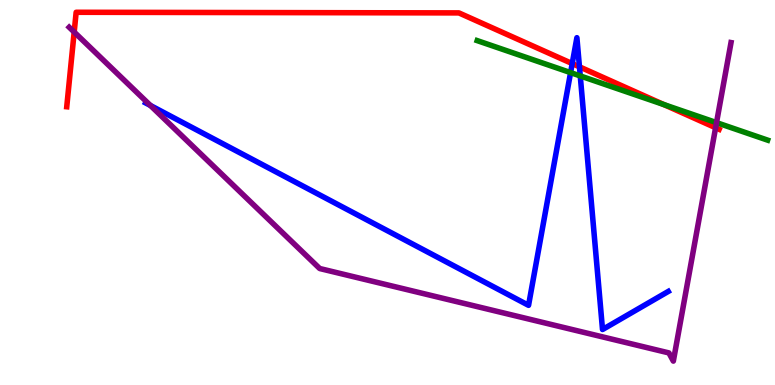[{'lines': ['blue', 'red'], 'intersections': [{'x': 7.38, 'y': 8.35}, {'x': 7.48, 'y': 8.26}]}, {'lines': ['green', 'red'], 'intersections': [{'x': 8.57, 'y': 7.28}]}, {'lines': ['purple', 'red'], 'intersections': [{'x': 0.957, 'y': 9.17}, {'x': 9.23, 'y': 6.68}]}, {'lines': ['blue', 'green'], 'intersections': [{'x': 7.36, 'y': 8.11}, {'x': 7.49, 'y': 8.03}]}, {'lines': ['blue', 'purple'], 'intersections': [{'x': 1.94, 'y': 7.26}]}, {'lines': ['green', 'purple'], 'intersections': [{'x': 9.25, 'y': 6.81}]}]